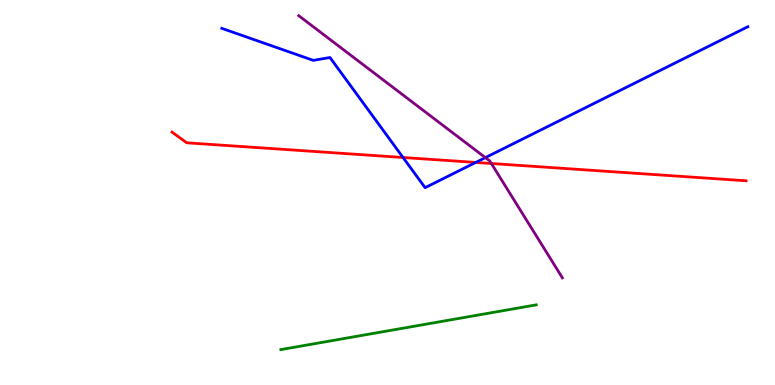[{'lines': ['blue', 'red'], 'intersections': [{'x': 5.2, 'y': 5.91}, {'x': 6.14, 'y': 5.78}]}, {'lines': ['green', 'red'], 'intersections': []}, {'lines': ['purple', 'red'], 'intersections': [{'x': 6.34, 'y': 5.75}]}, {'lines': ['blue', 'green'], 'intersections': []}, {'lines': ['blue', 'purple'], 'intersections': [{'x': 6.26, 'y': 5.91}]}, {'lines': ['green', 'purple'], 'intersections': []}]